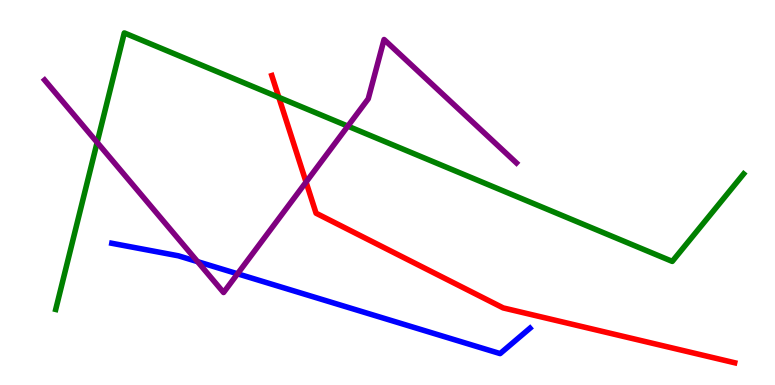[{'lines': ['blue', 'red'], 'intersections': []}, {'lines': ['green', 'red'], 'intersections': [{'x': 3.6, 'y': 7.47}]}, {'lines': ['purple', 'red'], 'intersections': [{'x': 3.95, 'y': 5.27}]}, {'lines': ['blue', 'green'], 'intersections': []}, {'lines': ['blue', 'purple'], 'intersections': [{'x': 2.55, 'y': 3.2}, {'x': 3.07, 'y': 2.89}]}, {'lines': ['green', 'purple'], 'intersections': [{'x': 1.25, 'y': 6.3}, {'x': 4.49, 'y': 6.72}]}]